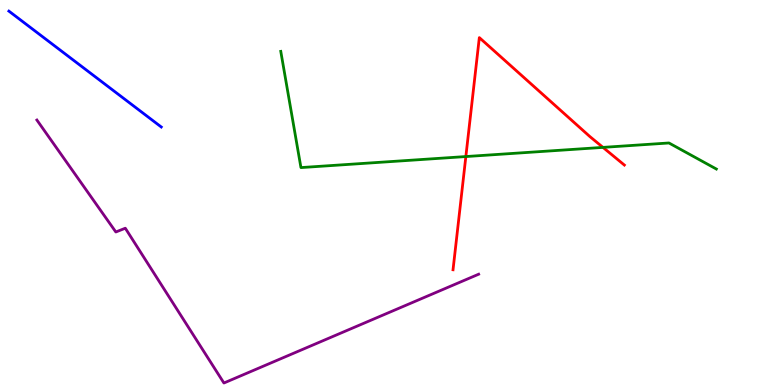[{'lines': ['blue', 'red'], 'intersections': []}, {'lines': ['green', 'red'], 'intersections': [{'x': 6.01, 'y': 5.93}, {'x': 7.78, 'y': 6.17}]}, {'lines': ['purple', 'red'], 'intersections': []}, {'lines': ['blue', 'green'], 'intersections': []}, {'lines': ['blue', 'purple'], 'intersections': []}, {'lines': ['green', 'purple'], 'intersections': []}]